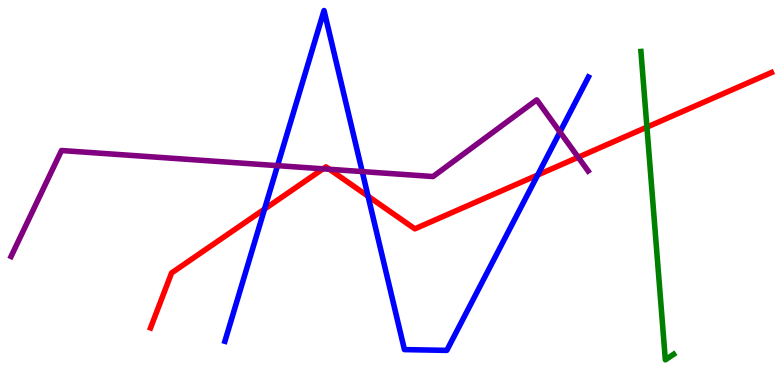[{'lines': ['blue', 'red'], 'intersections': [{'x': 3.41, 'y': 4.57}, {'x': 4.75, 'y': 4.9}, {'x': 6.94, 'y': 5.45}]}, {'lines': ['green', 'red'], 'intersections': [{'x': 8.35, 'y': 6.7}]}, {'lines': ['purple', 'red'], 'intersections': [{'x': 4.17, 'y': 5.61}, {'x': 4.25, 'y': 5.6}, {'x': 7.46, 'y': 5.92}]}, {'lines': ['blue', 'green'], 'intersections': []}, {'lines': ['blue', 'purple'], 'intersections': [{'x': 3.58, 'y': 5.7}, {'x': 4.67, 'y': 5.54}, {'x': 7.23, 'y': 6.57}]}, {'lines': ['green', 'purple'], 'intersections': []}]